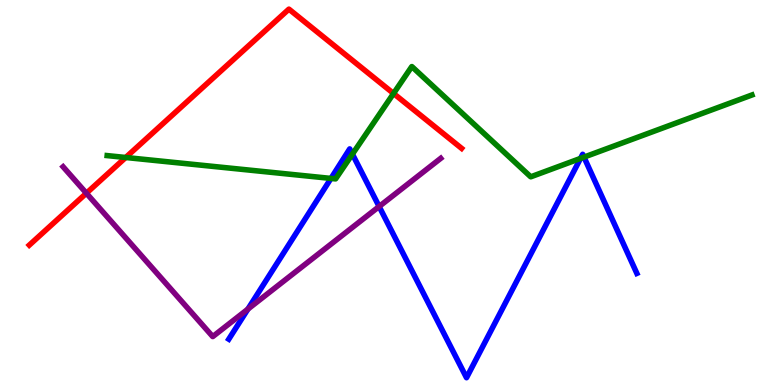[{'lines': ['blue', 'red'], 'intersections': []}, {'lines': ['green', 'red'], 'intersections': [{'x': 1.62, 'y': 5.91}, {'x': 5.08, 'y': 7.57}]}, {'lines': ['purple', 'red'], 'intersections': [{'x': 1.11, 'y': 4.98}]}, {'lines': ['blue', 'green'], 'intersections': [{'x': 4.27, 'y': 5.37}, {'x': 4.55, 'y': 6.0}, {'x': 7.49, 'y': 5.89}, {'x': 7.54, 'y': 5.92}]}, {'lines': ['blue', 'purple'], 'intersections': [{'x': 3.2, 'y': 1.97}, {'x': 4.89, 'y': 4.64}]}, {'lines': ['green', 'purple'], 'intersections': []}]